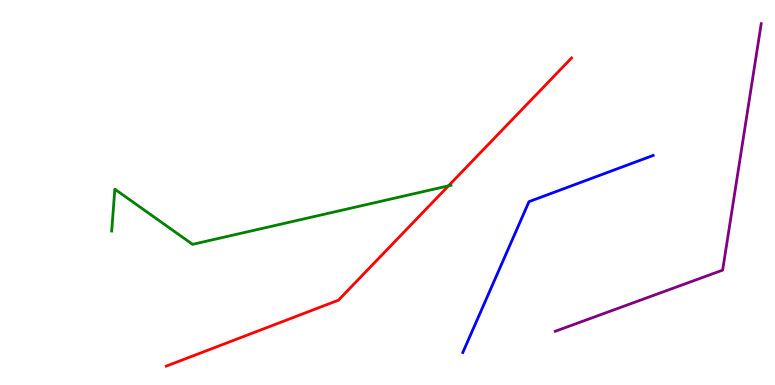[{'lines': ['blue', 'red'], 'intersections': []}, {'lines': ['green', 'red'], 'intersections': [{'x': 5.79, 'y': 5.17}]}, {'lines': ['purple', 'red'], 'intersections': []}, {'lines': ['blue', 'green'], 'intersections': []}, {'lines': ['blue', 'purple'], 'intersections': []}, {'lines': ['green', 'purple'], 'intersections': []}]